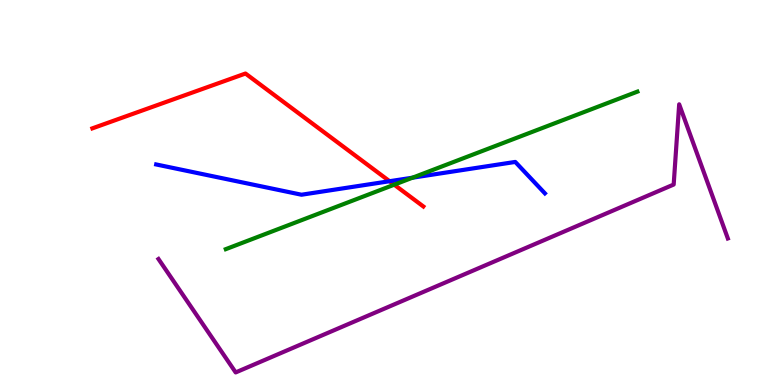[{'lines': ['blue', 'red'], 'intersections': [{'x': 5.03, 'y': 5.29}]}, {'lines': ['green', 'red'], 'intersections': [{'x': 5.09, 'y': 5.2}]}, {'lines': ['purple', 'red'], 'intersections': []}, {'lines': ['blue', 'green'], 'intersections': [{'x': 5.32, 'y': 5.38}]}, {'lines': ['blue', 'purple'], 'intersections': []}, {'lines': ['green', 'purple'], 'intersections': []}]